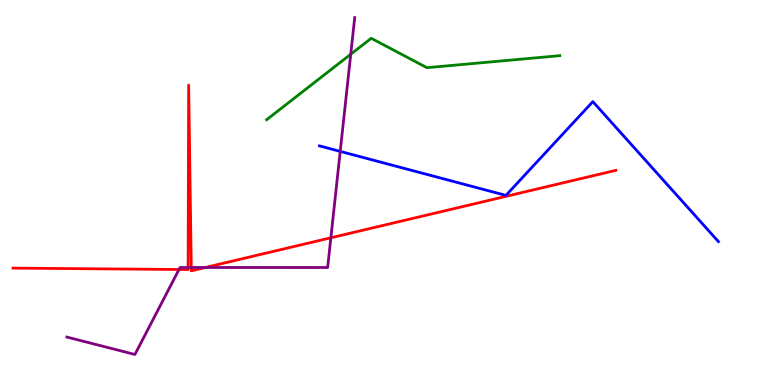[{'lines': ['blue', 'red'], 'intersections': []}, {'lines': ['green', 'red'], 'intersections': []}, {'lines': ['purple', 'red'], 'intersections': [{'x': 2.31, 'y': 3.0}, {'x': 2.43, 'y': 3.05}, {'x': 2.47, 'y': 3.05}, {'x': 2.65, 'y': 3.05}, {'x': 4.27, 'y': 3.82}]}, {'lines': ['blue', 'green'], 'intersections': []}, {'lines': ['blue', 'purple'], 'intersections': [{'x': 4.39, 'y': 6.07}]}, {'lines': ['green', 'purple'], 'intersections': [{'x': 4.53, 'y': 8.59}]}]